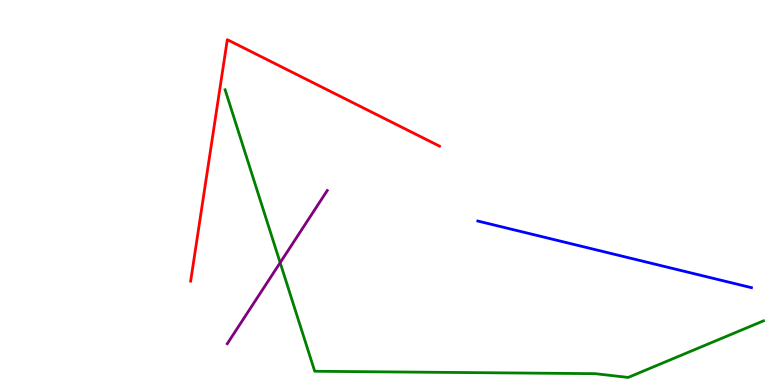[{'lines': ['blue', 'red'], 'intersections': []}, {'lines': ['green', 'red'], 'intersections': []}, {'lines': ['purple', 'red'], 'intersections': []}, {'lines': ['blue', 'green'], 'intersections': []}, {'lines': ['blue', 'purple'], 'intersections': []}, {'lines': ['green', 'purple'], 'intersections': [{'x': 3.61, 'y': 3.18}]}]